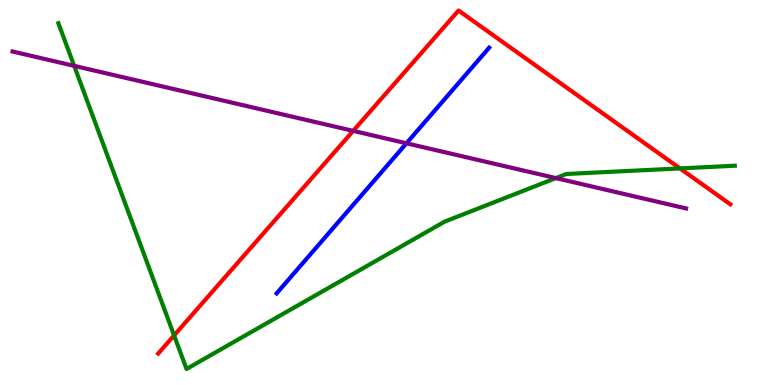[{'lines': ['blue', 'red'], 'intersections': []}, {'lines': ['green', 'red'], 'intersections': [{'x': 2.25, 'y': 1.29}, {'x': 8.77, 'y': 5.63}]}, {'lines': ['purple', 'red'], 'intersections': [{'x': 4.56, 'y': 6.6}]}, {'lines': ['blue', 'green'], 'intersections': []}, {'lines': ['blue', 'purple'], 'intersections': [{'x': 5.24, 'y': 6.28}]}, {'lines': ['green', 'purple'], 'intersections': [{'x': 0.957, 'y': 8.29}, {'x': 7.17, 'y': 5.37}]}]